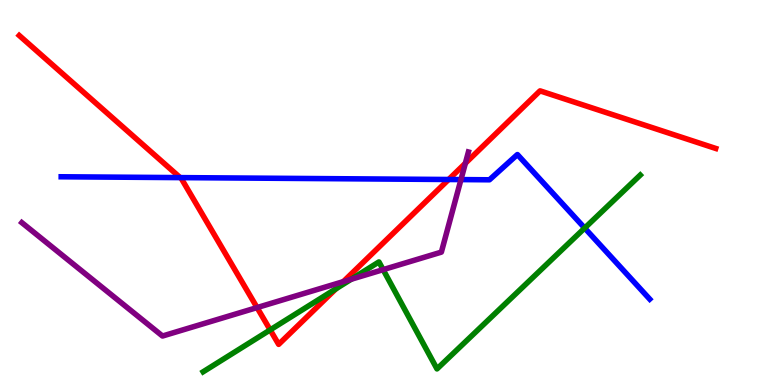[{'lines': ['blue', 'red'], 'intersections': [{'x': 2.33, 'y': 5.39}, {'x': 5.79, 'y': 5.34}]}, {'lines': ['green', 'red'], 'intersections': [{'x': 3.49, 'y': 1.43}, {'x': 4.33, 'y': 2.5}]}, {'lines': ['purple', 'red'], 'intersections': [{'x': 3.32, 'y': 2.01}, {'x': 4.43, 'y': 2.69}, {'x': 6.0, 'y': 5.76}]}, {'lines': ['blue', 'green'], 'intersections': [{'x': 7.54, 'y': 4.08}]}, {'lines': ['blue', 'purple'], 'intersections': [{'x': 5.95, 'y': 5.34}]}, {'lines': ['green', 'purple'], 'intersections': [{'x': 4.53, 'y': 2.75}, {'x': 4.94, 'y': 3.0}]}]